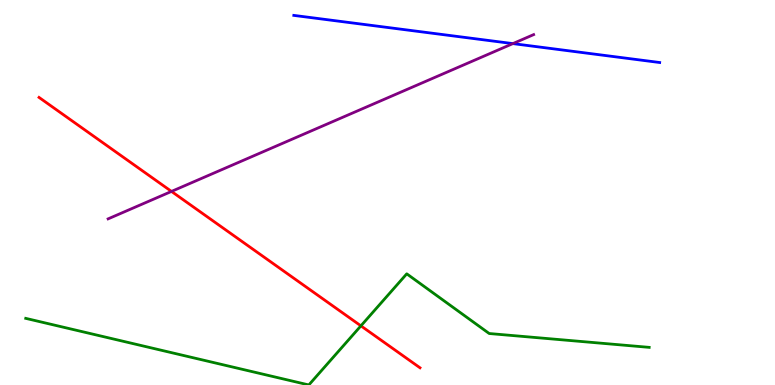[{'lines': ['blue', 'red'], 'intersections': []}, {'lines': ['green', 'red'], 'intersections': [{'x': 4.66, 'y': 1.54}]}, {'lines': ['purple', 'red'], 'intersections': [{'x': 2.21, 'y': 5.03}]}, {'lines': ['blue', 'green'], 'intersections': []}, {'lines': ['blue', 'purple'], 'intersections': [{'x': 6.62, 'y': 8.87}]}, {'lines': ['green', 'purple'], 'intersections': []}]